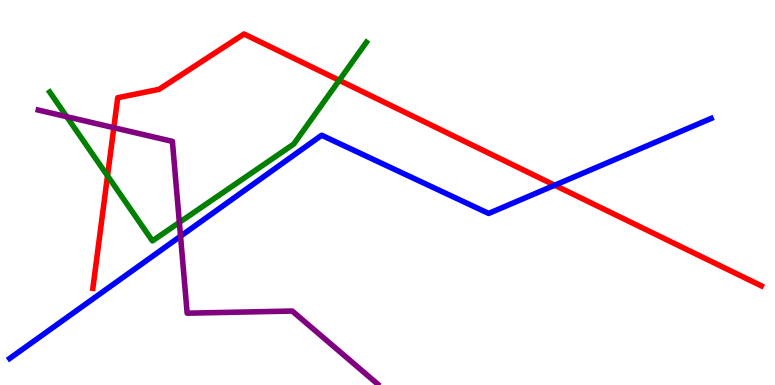[{'lines': ['blue', 'red'], 'intersections': [{'x': 7.16, 'y': 5.19}]}, {'lines': ['green', 'red'], 'intersections': [{'x': 1.39, 'y': 5.43}, {'x': 4.38, 'y': 7.91}]}, {'lines': ['purple', 'red'], 'intersections': [{'x': 1.47, 'y': 6.68}]}, {'lines': ['blue', 'green'], 'intersections': []}, {'lines': ['blue', 'purple'], 'intersections': [{'x': 2.33, 'y': 3.86}]}, {'lines': ['green', 'purple'], 'intersections': [{'x': 0.861, 'y': 6.97}, {'x': 2.31, 'y': 4.22}]}]